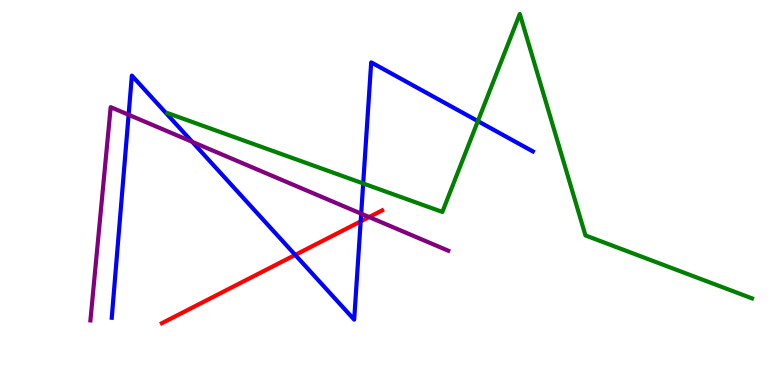[{'lines': ['blue', 'red'], 'intersections': [{'x': 3.81, 'y': 3.38}, {'x': 4.65, 'y': 4.25}]}, {'lines': ['green', 'red'], 'intersections': []}, {'lines': ['purple', 'red'], 'intersections': [{'x': 4.76, 'y': 4.36}]}, {'lines': ['blue', 'green'], 'intersections': [{'x': 4.69, 'y': 5.23}, {'x': 6.17, 'y': 6.85}]}, {'lines': ['blue', 'purple'], 'intersections': [{'x': 1.66, 'y': 7.02}, {'x': 2.48, 'y': 6.32}, {'x': 4.66, 'y': 4.45}]}, {'lines': ['green', 'purple'], 'intersections': []}]